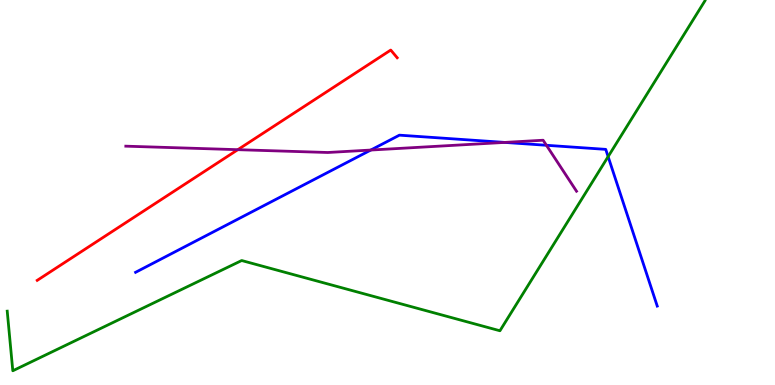[{'lines': ['blue', 'red'], 'intersections': []}, {'lines': ['green', 'red'], 'intersections': []}, {'lines': ['purple', 'red'], 'intersections': [{'x': 3.07, 'y': 6.11}]}, {'lines': ['blue', 'green'], 'intersections': [{'x': 7.85, 'y': 5.93}]}, {'lines': ['blue', 'purple'], 'intersections': [{'x': 4.78, 'y': 6.1}, {'x': 6.51, 'y': 6.3}, {'x': 7.05, 'y': 6.23}]}, {'lines': ['green', 'purple'], 'intersections': []}]